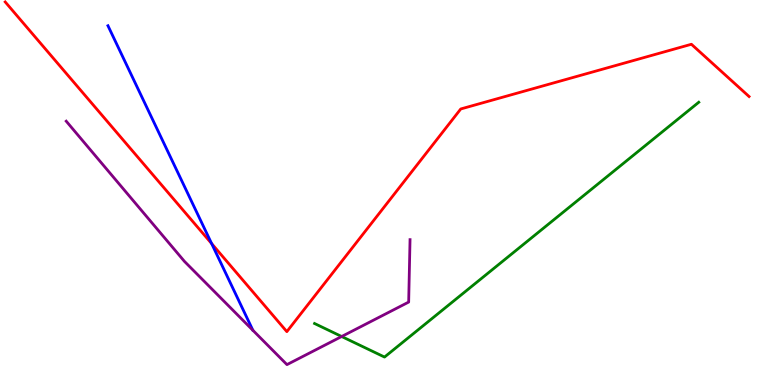[{'lines': ['blue', 'red'], 'intersections': [{'x': 2.73, 'y': 3.67}]}, {'lines': ['green', 'red'], 'intersections': []}, {'lines': ['purple', 'red'], 'intersections': []}, {'lines': ['blue', 'green'], 'intersections': []}, {'lines': ['blue', 'purple'], 'intersections': []}, {'lines': ['green', 'purple'], 'intersections': [{'x': 4.41, 'y': 1.26}]}]